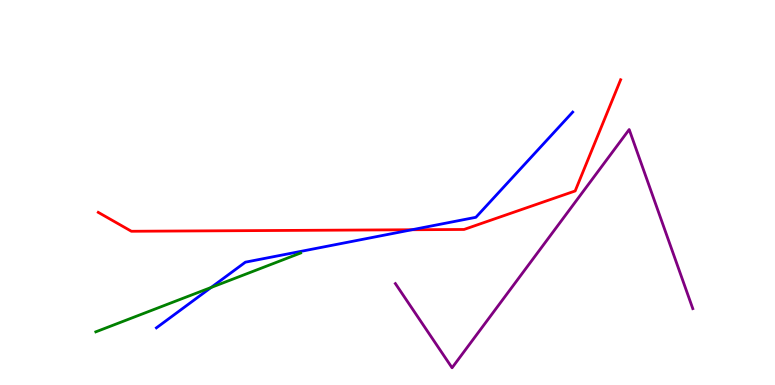[{'lines': ['blue', 'red'], 'intersections': [{'x': 5.32, 'y': 4.03}]}, {'lines': ['green', 'red'], 'intersections': []}, {'lines': ['purple', 'red'], 'intersections': []}, {'lines': ['blue', 'green'], 'intersections': [{'x': 2.72, 'y': 2.53}]}, {'lines': ['blue', 'purple'], 'intersections': []}, {'lines': ['green', 'purple'], 'intersections': []}]